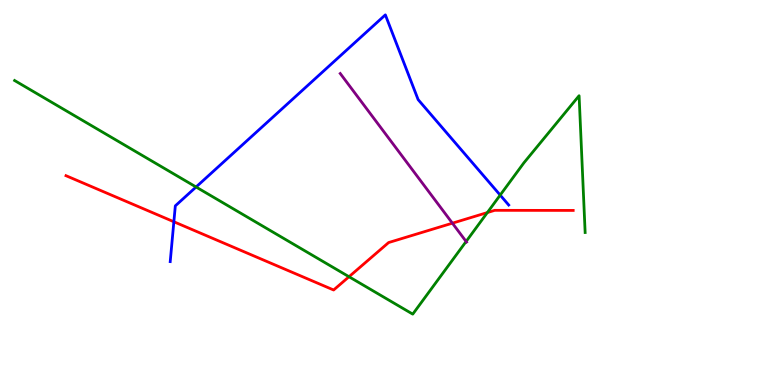[{'lines': ['blue', 'red'], 'intersections': [{'x': 2.24, 'y': 4.24}]}, {'lines': ['green', 'red'], 'intersections': [{'x': 4.5, 'y': 2.81}, {'x': 6.29, 'y': 4.48}]}, {'lines': ['purple', 'red'], 'intersections': [{'x': 5.84, 'y': 4.2}]}, {'lines': ['blue', 'green'], 'intersections': [{'x': 2.53, 'y': 5.14}, {'x': 6.45, 'y': 4.93}]}, {'lines': ['blue', 'purple'], 'intersections': []}, {'lines': ['green', 'purple'], 'intersections': [{'x': 6.01, 'y': 3.73}]}]